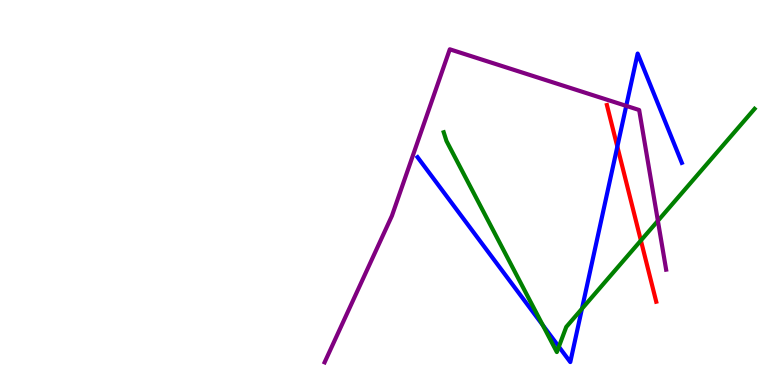[{'lines': ['blue', 'red'], 'intersections': [{'x': 7.97, 'y': 6.19}]}, {'lines': ['green', 'red'], 'intersections': [{'x': 8.27, 'y': 3.75}]}, {'lines': ['purple', 'red'], 'intersections': []}, {'lines': ['blue', 'green'], 'intersections': [{'x': 7.0, 'y': 1.56}, {'x': 7.21, 'y': 0.995}, {'x': 7.51, 'y': 1.98}]}, {'lines': ['blue', 'purple'], 'intersections': [{'x': 8.08, 'y': 7.25}]}, {'lines': ['green', 'purple'], 'intersections': [{'x': 8.49, 'y': 4.26}]}]